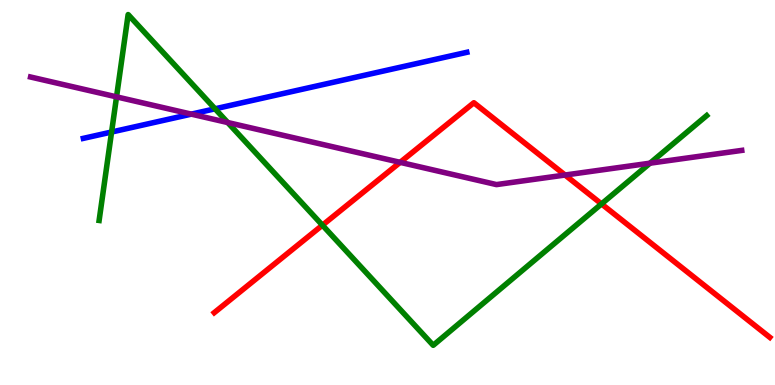[{'lines': ['blue', 'red'], 'intersections': []}, {'lines': ['green', 'red'], 'intersections': [{'x': 4.16, 'y': 4.15}, {'x': 7.76, 'y': 4.7}]}, {'lines': ['purple', 'red'], 'intersections': [{'x': 5.16, 'y': 5.78}, {'x': 7.29, 'y': 5.45}]}, {'lines': ['blue', 'green'], 'intersections': [{'x': 1.44, 'y': 6.57}, {'x': 2.78, 'y': 7.17}]}, {'lines': ['blue', 'purple'], 'intersections': [{'x': 2.47, 'y': 7.04}]}, {'lines': ['green', 'purple'], 'intersections': [{'x': 1.5, 'y': 7.48}, {'x': 2.94, 'y': 6.82}, {'x': 8.39, 'y': 5.76}]}]